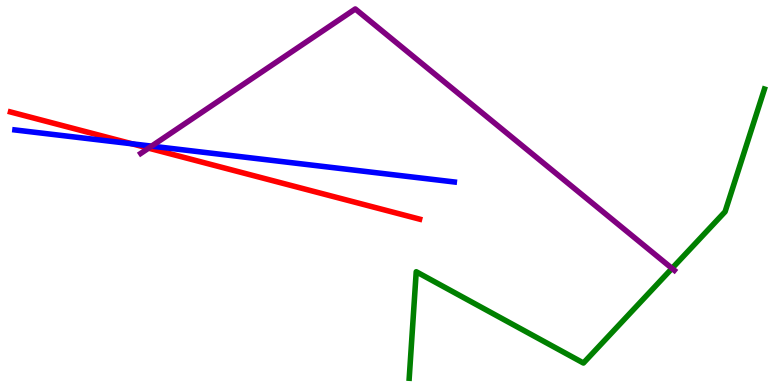[{'lines': ['blue', 'red'], 'intersections': [{'x': 1.7, 'y': 6.26}]}, {'lines': ['green', 'red'], 'intersections': []}, {'lines': ['purple', 'red'], 'intersections': [{'x': 1.92, 'y': 6.15}]}, {'lines': ['blue', 'green'], 'intersections': []}, {'lines': ['blue', 'purple'], 'intersections': [{'x': 1.96, 'y': 6.2}]}, {'lines': ['green', 'purple'], 'intersections': [{'x': 8.67, 'y': 3.03}]}]